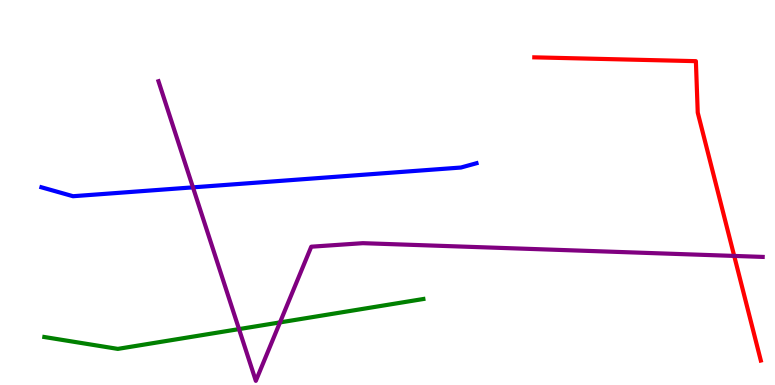[{'lines': ['blue', 'red'], 'intersections': []}, {'lines': ['green', 'red'], 'intersections': []}, {'lines': ['purple', 'red'], 'intersections': [{'x': 9.47, 'y': 3.35}]}, {'lines': ['blue', 'green'], 'intersections': []}, {'lines': ['blue', 'purple'], 'intersections': [{'x': 2.49, 'y': 5.13}]}, {'lines': ['green', 'purple'], 'intersections': [{'x': 3.08, 'y': 1.45}, {'x': 3.61, 'y': 1.63}]}]